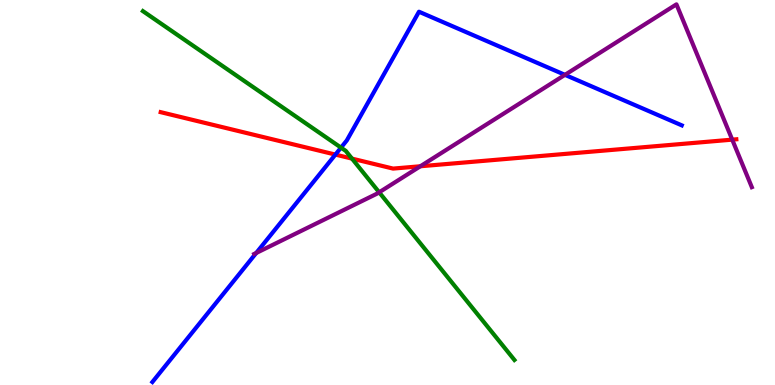[{'lines': ['blue', 'red'], 'intersections': [{'x': 4.33, 'y': 5.98}]}, {'lines': ['green', 'red'], 'intersections': [{'x': 4.54, 'y': 5.88}]}, {'lines': ['purple', 'red'], 'intersections': [{'x': 5.42, 'y': 5.68}, {'x': 9.45, 'y': 6.37}]}, {'lines': ['blue', 'green'], 'intersections': [{'x': 4.4, 'y': 6.17}]}, {'lines': ['blue', 'purple'], 'intersections': [{'x': 3.31, 'y': 3.43}, {'x': 7.29, 'y': 8.06}]}, {'lines': ['green', 'purple'], 'intersections': [{'x': 4.89, 'y': 5.0}]}]